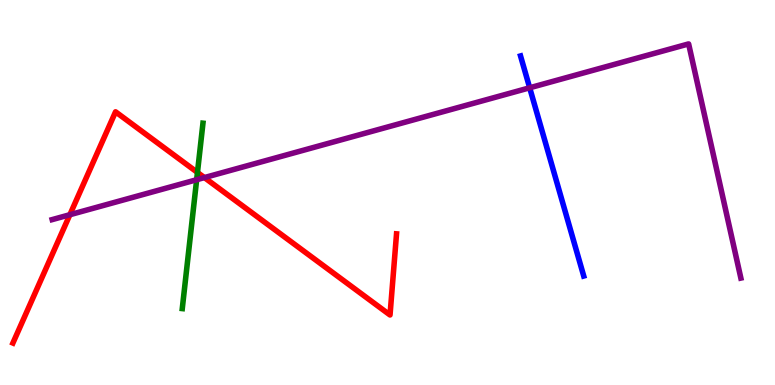[{'lines': ['blue', 'red'], 'intersections': []}, {'lines': ['green', 'red'], 'intersections': [{'x': 2.55, 'y': 5.52}]}, {'lines': ['purple', 'red'], 'intersections': [{'x': 0.902, 'y': 4.42}, {'x': 2.64, 'y': 5.39}]}, {'lines': ['blue', 'green'], 'intersections': []}, {'lines': ['blue', 'purple'], 'intersections': [{'x': 6.83, 'y': 7.72}]}, {'lines': ['green', 'purple'], 'intersections': [{'x': 2.54, 'y': 5.33}]}]